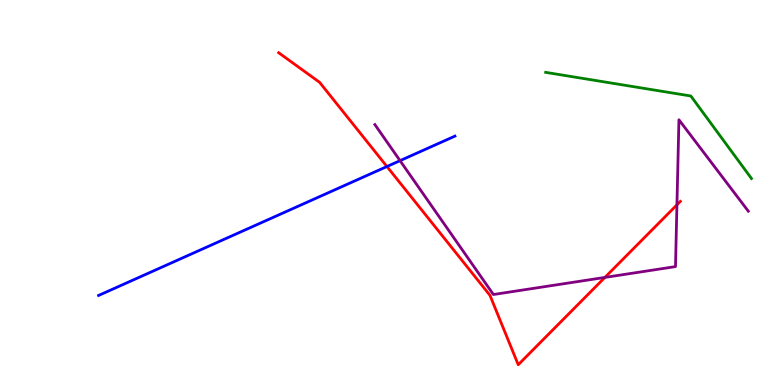[{'lines': ['blue', 'red'], 'intersections': [{'x': 4.99, 'y': 5.67}]}, {'lines': ['green', 'red'], 'intersections': []}, {'lines': ['purple', 'red'], 'intersections': [{'x': 7.81, 'y': 2.79}, {'x': 8.73, 'y': 4.68}]}, {'lines': ['blue', 'green'], 'intersections': []}, {'lines': ['blue', 'purple'], 'intersections': [{'x': 5.16, 'y': 5.83}]}, {'lines': ['green', 'purple'], 'intersections': []}]